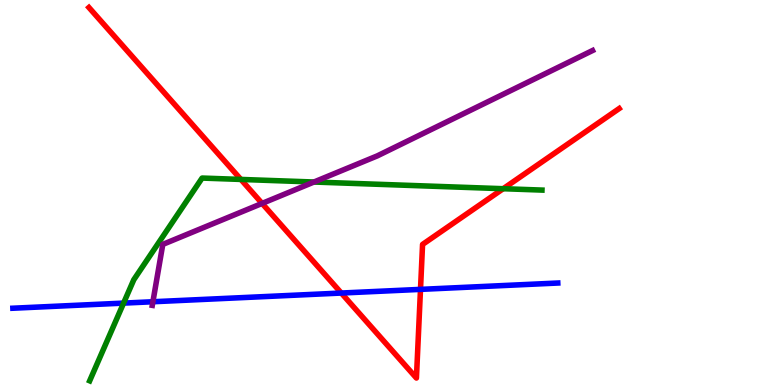[{'lines': ['blue', 'red'], 'intersections': [{'x': 4.4, 'y': 2.39}, {'x': 5.43, 'y': 2.48}]}, {'lines': ['green', 'red'], 'intersections': [{'x': 3.11, 'y': 5.34}, {'x': 6.49, 'y': 5.1}]}, {'lines': ['purple', 'red'], 'intersections': [{'x': 3.38, 'y': 4.72}]}, {'lines': ['blue', 'green'], 'intersections': [{'x': 1.59, 'y': 2.13}]}, {'lines': ['blue', 'purple'], 'intersections': [{'x': 1.97, 'y': 2.16}]}, {'lines': ['green', 'purple'], 'intersections': [{'x': 4.05, 'y': 5.27}]}]